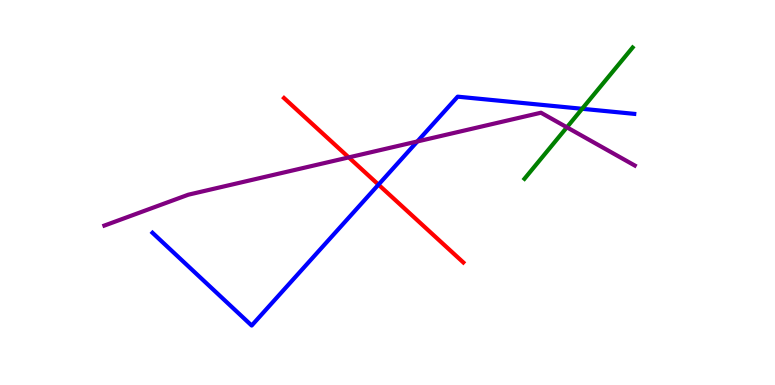[{'lines': ['blue', 'red'], 'intersections': [{'x': 4.88, 'y': 5.2}]}, {'lines': ['green', 'red'], 'intersections': []}, {'lines': ['purple', 'red'], 'intersections': [{'x': 4.5, 'y': 5.91}]}, {'lines': ['blue', 'green'], 'intersections': [{'x': 7.51, 'y': 7.17}]}, {'lines': ['blue', 'purple'], 'intersections': [{'x': 5.39, 'y': 6.33}]}, {'lines': ['green', 'purple'], 'intersections': [{'x': 7.31, 'y': 6.69}]}]